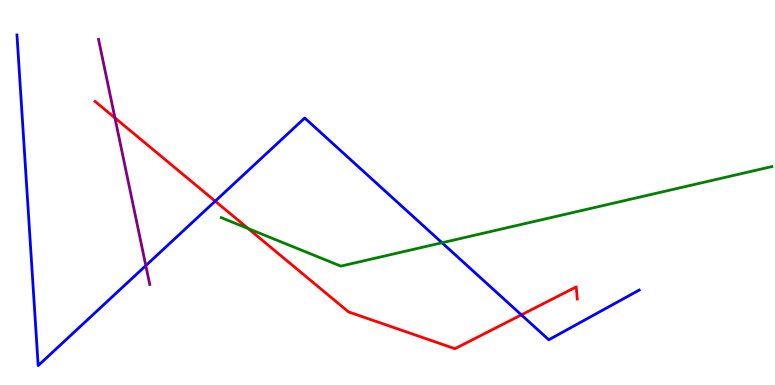[{'lines': ['blue', 'red'], 'intersections': [{'x': 2.78, 'y': 4.77}, {'x': 6.73, 'y': 1.82}]}, {'lines': ['green', 'red'], 'intersections': [{'x': 3.2, 'y': 4.06}]}, {'lines': ['purple', 'red'], 'intersections': [{'x': 1.48, 'y': 6.94}]}, {'lines': ['blue', 'green'], 'intersections': [{'x': 5.7, 'y': 3.69}]}, {'lines': ['blue', 'purple'], 'intersections': [{'x': 1.88, 'y': 3.1}]}, {'lines': ['green', 'purple'], 'intersections': []}]